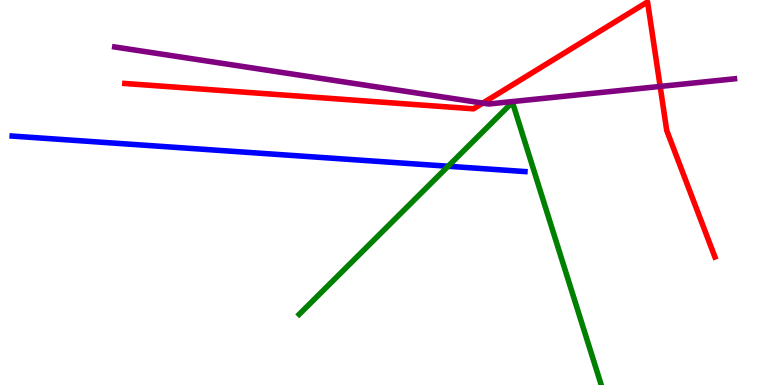[{'lines': ['blue', 'red'], 'intersections': []}, {'lines': ['green', 'red'], 'intersections': []}, {'lines': ['purple', 'red'], 'intersections': [{'x': 6.23, 'y': 7.32}, {'x': 8.52, 'y': 7.76}]}, {'lines': ['blue', 'green'], 'intersections': [{'x': 5.78, 'y': 5.68}]}, {'lines': ['blue', 'purple'], 'intersections': []}, {'lines': ['green', 'purple'], 'intersections': []}]